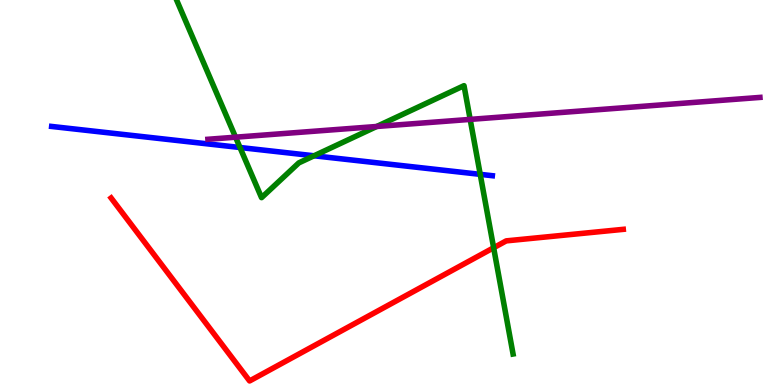[{'lines': ['blue', 'red'], 'intersections': []}, {'lines': ['green', 'red'], 'intersections': [{'x': 6.37, 'y': 3.56}]}, {'lines': ['purple', 'red'], 'intersections': []}, {'lines': ['blue', 'green'], 'intersections': [{'x': 3.1, 'y': 6.17}, {'x': 4.05, 'y': 5.95}, {'x': 6.2, 'y': 5.47}]}, {'lines': ['blue', 'purple'], 'intersections': []}, {'lines': ['green', 'purple'], 'intersections': [{'x': 3.04, 'y': 6.44}, {'x': 4.86, 'y': 6.71}, {'x': 6.07, 'y': 6.9}]}]